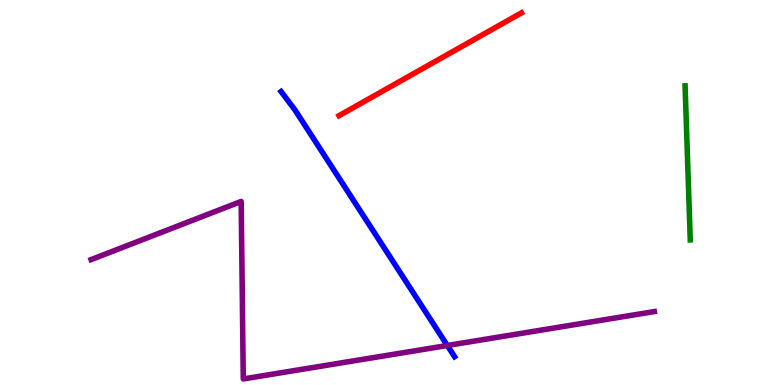[{'lines': ['blue', 'red'], 'intersections': []}, {'lines': ['green', 'red'], 'intersections': []}, {'lines': ['purple', 'red'], 'intersections': []}, {'lines': ['blue', 'green'], 'intersections': []}, {'lines': ['blue', 'purple'], 'intersections': [{'x': 5.77, 'y': 1.03}]}, {'lines': ['green', 'purple'], 'intersections': []}]